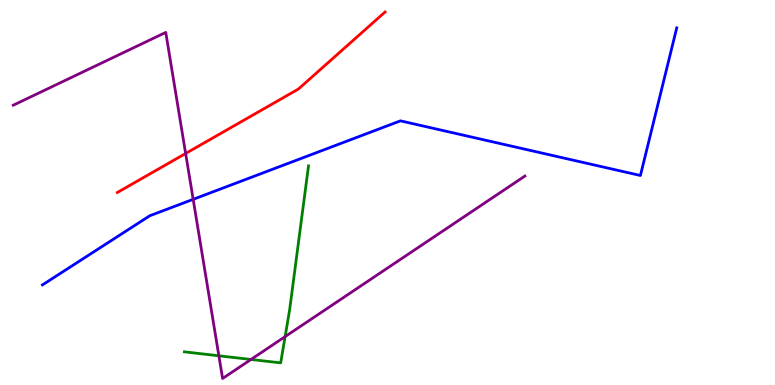[{'lines': ['blue', 'red'], 'intersections': []}, {'lines': ['green', 'red'], 'intersections': []}, {'lines': ['purple', 'red'], 'intersections': [{'x': 2.4, 'y': 6.01}]}, {'lines': ['blue', 'green'], 'intersections': []}, {'lines': ['blue', 'purple'], 'intersections': [{'x': 2.49, 'y': 4.82}]}, {'lines': ['green', 'purple'], 'intersections': [{'x': 2.82, 'y': 0.759}, {'x': 3.24, 'y': 0.663}, {'x': 3.68, 'y': 1.26}]}]